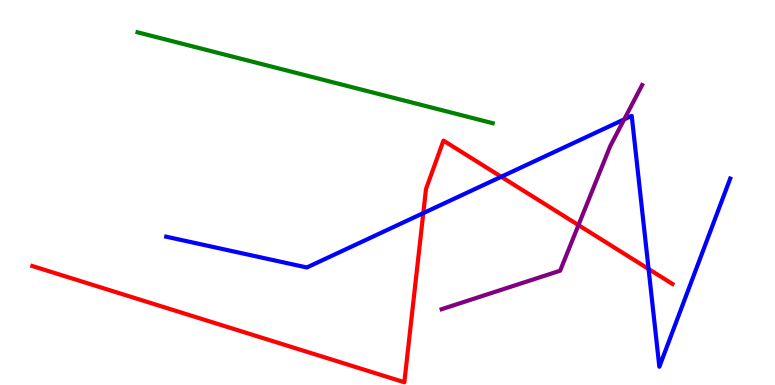[{'lines': ['blue', 'red'], 'intersections': [{'x': 5.46, 'y': 4.46}, {'x': 6.47, 'y': 5.41}, {'x': 8.37, 'y': 3.01}]}, {'lines': ['green', 'red'], 'intersections': []}, {'lines': ['purple', 'red'], 'intersections': [{'x': 7.46, 'y': 4.15}]}, {'lines': ['blue', 'green'], 'intersections': []}, {'lines': ['blue', 'purple'], 'intersections': [{'x': 8.05, 'y': 6.9}]}, {'lines': ['green', 'purple'], 'intersections': []}]